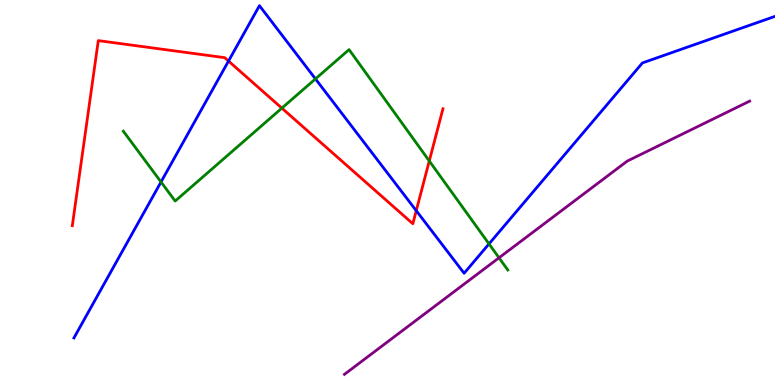[{'lines': ['blue', 'red'], 'intersections': [{'x': 2.95, 'y': 8.41}, {'x': 5.37, 'y': 4.53}]}, {'lines': ['green', 'red'], 'intersections': [{'x': 3.64, 'y': 7.19}, {'x': 5.54, 'y': 5.82}]}, {'lines': ['purple', 'red'], 'intersections': []}, {'lines': ['blue', 'green'], 'intersections': [{'x': 2.08, 'y': 5.27}, {'x': 4.07, 'y': 7.95}, {'x': 6.31, 'y': 3.67}]}, {'lines': ['blue', 'purple'], 'intersections': []}, {'lines': ['green', 'purple'], 'intersections': [{'x': 6.44, 'y': 3.3}]}]